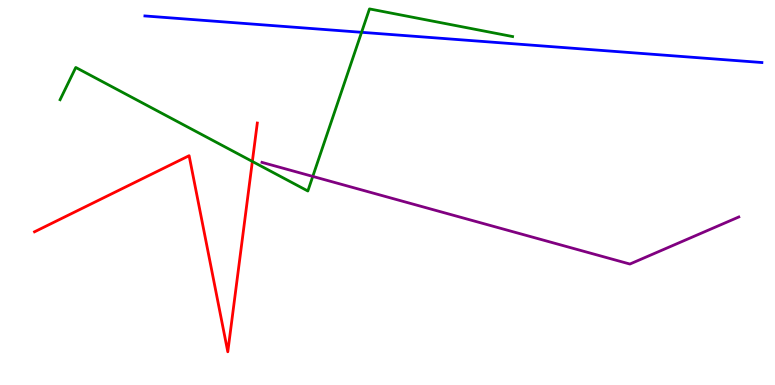[{'lines': ['blue', 'red'], 'intersections': []}, {'lines': ['green', 'red'], 'intersections': [{'x': 3.26, 'y': 5.81}]}, {'lines': ['purple', 'red'], 'intersections': []}, {'lines': ['blue', 'green'], 'intersections': [{'x': 4.67, 'y': 9.16}]}, {'lines': ['blue', 'purple'], 'intersections': []}, {'lines': ['green', 'purple'], 'intersections': [{'x': 4.04, 'y': 5.42}]}]